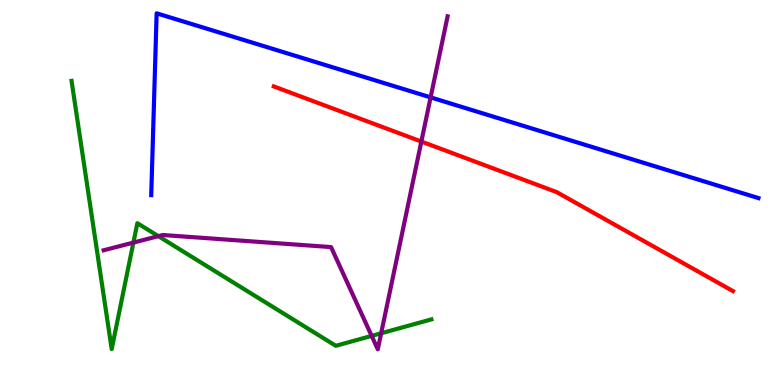[{'lines': ['blue', 'red'], 'intersections': []}, {'lines': ['green', 'red'], 'intersections': []}, {'lines': ['purple', 'red'], 'intersections': [{'x': 5.44, 'y': 6.32}]}, {'lines': ['blue', 'green'], 'intersections': []}, {'lines': ['blue', 'purple'], 'intersections': [{'x': 5.56, 'y': 7.47}]}, {'lines': ['green', 'purple'], 'intersections': [{'x': 1.72, 'y': 3.7}, {'x': 2.04, 'y': 3.87}, {'x': 4.8, 'y': 1.28}, {'x': 4.92, 'y': 1.34}]}]